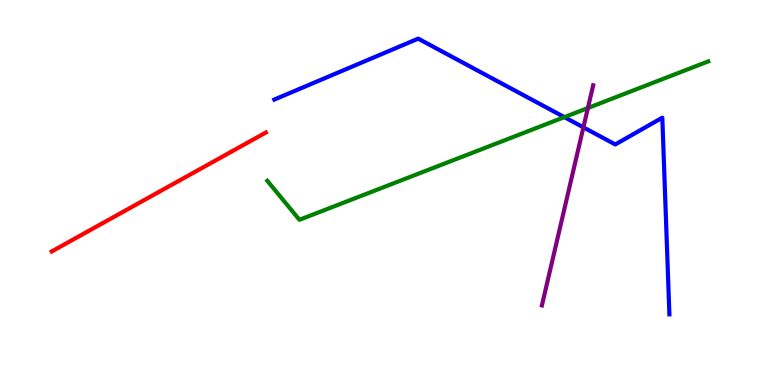[{'lines': ['blue', 'red'], 'intersections': []}, {'lines': ['green', 'red'], 'intersections': []}, {'lines': ['purple', 'red'], 'intersections': []}, {'lines': ['blue', 'green'], 'intersections': [{'x': 7.28, 'y': 6.96}]}, {'lines': ['blue', 'purple'], 'intersections': [{'x': 7.53, 'y': 6.69}]}, {'lines': ['green', 'purple'], 'intersections': [{'x': 7.59, 'y': 7.19}]}]